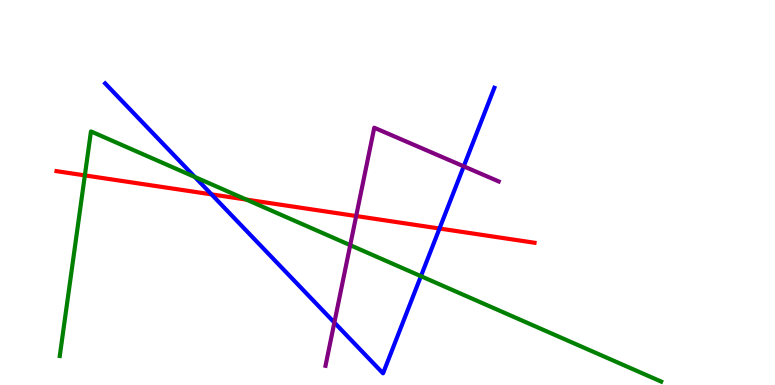[{'lines': ['blue', 'red'], 'intersections': [{'x': 2.73, 'y': 4.95}, {'x': 5.67, 'y': 4.06}]}, {'lines': ['green', 'red'], 'intersections': [{'x': 1.09, 'y': 5.44}, {'x': 3.18, 'y': 4.82}]}, {'lines': ['purple', 'red'], 'intersections': [{'x': 4.6, 'y': 4.39}]}, {'lines': ['blue', 'green'], 'intersections': [{'x': 2.51, 'y': 5.4}, {'x': 5.43, 'y': 2.83}]}, {'lines': ['blue', 'purple'], 'intersections': [{'x': 4.31, 'y': 1.62}, {'x': 5.98, 'y': 5.68}]}, {'lines': ['green', 'purple'], 'intersections': [{'x': 4.52, 'y': 3.63}]}]